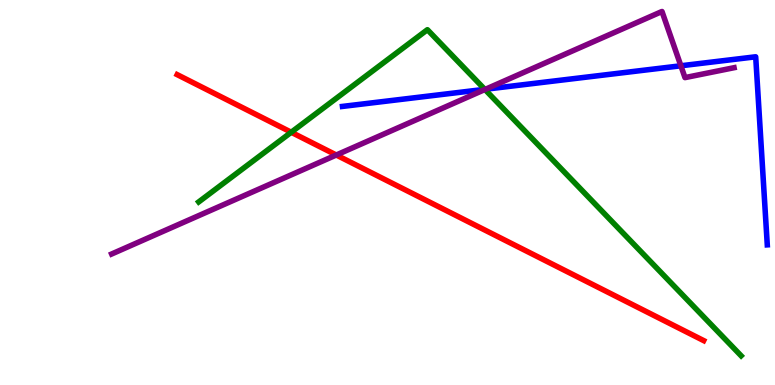[{'lines': ['blue', 'red'], 'intersections': []}, {'lines': ['green', 'red'], 'intersections': [{'x': 3.76, 'y': 6.56}]}, {'lines': ['purple', 'red'], 'intersections': [{'x': 4.34, 'y': 5.97}]}, {'lines': ['blue', 'green'], 'intersections': [{'x': 6.26, 'y': 7.68}]}, {'lines': ['blue', 'purple'], 'intersections': [{'x': 6.26, 'y': 7.68}, {'x': 8.79, 'y': 8.29}]}, {'lines': ['green', 'purple'], 'intersections': [{'x': 6.26, 'y': 7.68}]}]